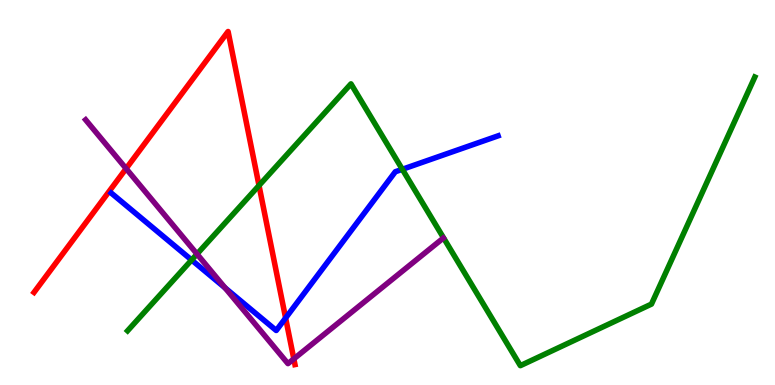[{'lines': ['blue', 'red'], 'intersections': [{'x': 3.69, 'y': 1.74}]}, {'lines': ['green', 'red'], 'intersections': [{'x': 3.34, 'y': 5.18}]}, {'lines': ['purple', 'red'], 'intersections': [{'x': 1.63, 'y': 5.62}, {'x': 3.79, 'y': 0.678}]}, {'lines': ['blue', 'green'], 'intersections': [{'x': 2.47, 'y': 3.25}, {'x': 5.19, 'y': 5.6}]}, {'lines': ['blue', 'purple'], 'intersections': [{'x': 2.9, 'y': 2.52}]}, {'lines': ['green', 'purple'], 'intersections': [{'x': 2.54, 'y': 3.4}]}]